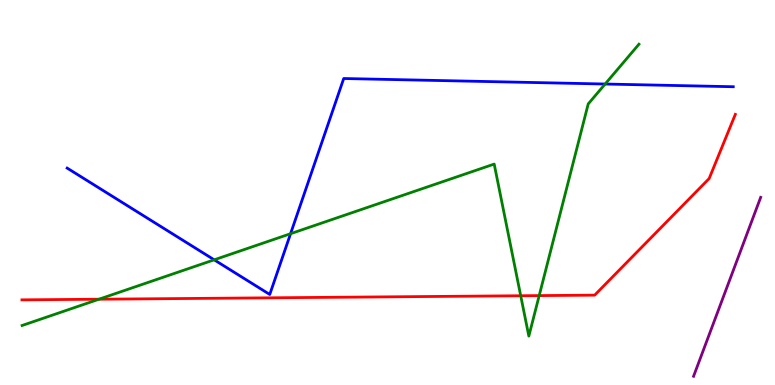[{'lines': ['blue', 'red'], 'intersections': []}, {'lines': ['green', 'red'], 'intersections': [{'x': 1.28, 'y': 2.23}, {'x': 6.72, 'y': 2.32}, {'x': 6.96, 'y': 2.32}]}, {'lines': ['purple', 'red'], 'intersections': []}, {'lines': ['blue', 'green'], 'intersections': [{'x': 2.76, 'y': 3.25}, {'x': 3.75, 'y': 3.93}, {'x': 7.81, 'y': 7.82}]}, {'lines': ['blue', 'purple'], 'intersections': []}, {'lines': ['green', 'purple'], 'intersections': []}]